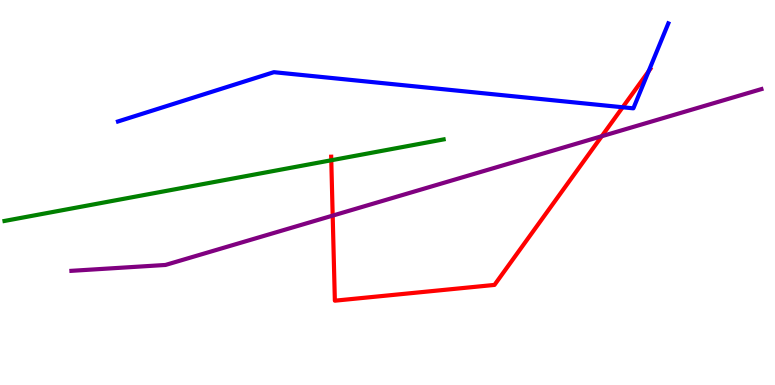[{'lines': ['blue', 'red'], 'intersections': [{'x': 8.03, 'y': 7.21}, {'x': 8.37, 'y': 8.15}]}, {'lines': ['green', 'red'], 'intersections': [{'x': 4.27, 'y': 5.84}]}, {'lines': ['purple', 'red'], 'intersections': [{'x': 4.29, 'y': 4.4}, {'x': 7.76, 'y': 6.46}]}, {'lines': ['blue', 'green'], 'intersections': []}, {'lines': ['blue', 'purple'], 'intersections': []}, {'lines': ['green', 'purple'], 'intersections': []}]